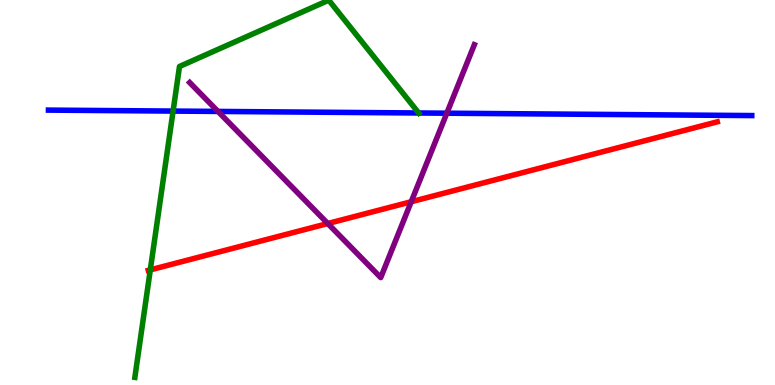[{'lines': ['blue', 'red'], 'intersections': []}, {'lines': ['green', 'red'], 'intersections': [{'x': 1.94, 'y': 2.99}]}, {'lines': ['purple', 'red'], 'intersections': [{'x': 4.23, 'y': 4.19}, {'x': 5.31, 'y': 4.76}]}, {'lines': ['blue', 'green'], 'intersections': [{'x': 2.23, 'y': 7.11}, {'x': 5.4, 'y': 7.07}]}, {'lines': ['blue', 'purple'], 'intersections': [{'x': 2.81, 'y': 7.11}, {'x': 5.77, 'y': 7.06}]}, {'lines': ['green', 'purple'], 'intersections': []}]